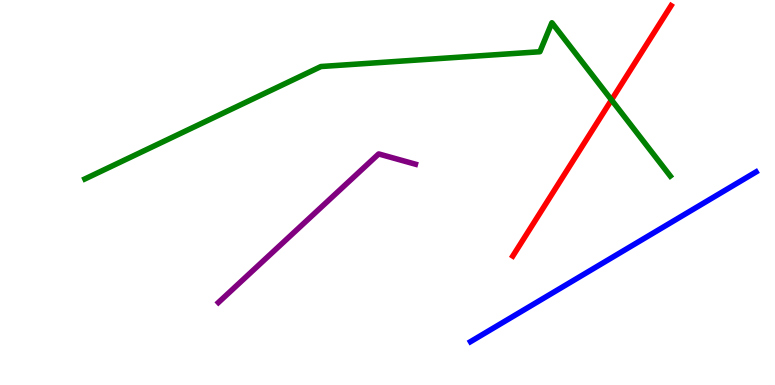[{'lines': ['blue', 'red'], 'intersections': []}, {'lines': ['green', 'red'], 'intersections': [{'x': 7.89, 'y': 7.4}]}, {'lines': ['purple', 'red'], 'intersections': []}, {'lines': ['blue', 'green'], 'intersections': []}, {'lines': ['blue', 'purple'], 'intersections': []}, {'lines': ['green', 'purple'], 'intersections': []}]